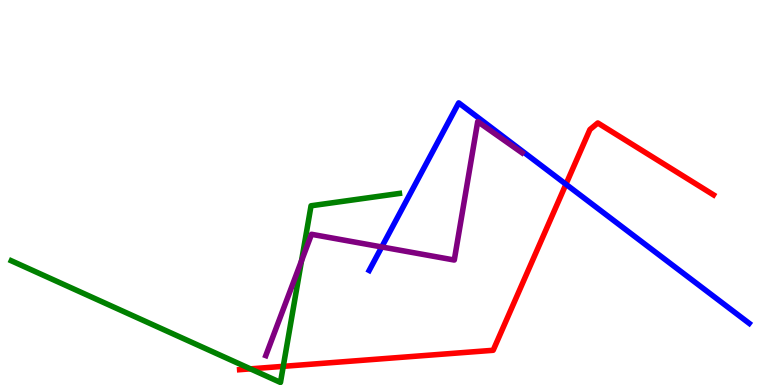[{'lines': ['blue', 'red'], 'intersections': [{'x': 7.3, 'y': 5.21}]}, {'lines': ['green', 'red'], 'intersections': [{'x': 3.23, 'y': 0.419}, {'x': 3.65, 'y': 0.485}]}, {'lines': ['purple', 'red'], 'intersections': []}, {'lines': ['blue', 'green'], 'intersections': []}, {'lines': ['blue', 'purple'], 'intersections': [{'x': 4.93, 'y': 3.59}]}, {'lines': ['green', 'purple'], 'intersections': [{'x': 3.89, 'y': 3.23}]}]